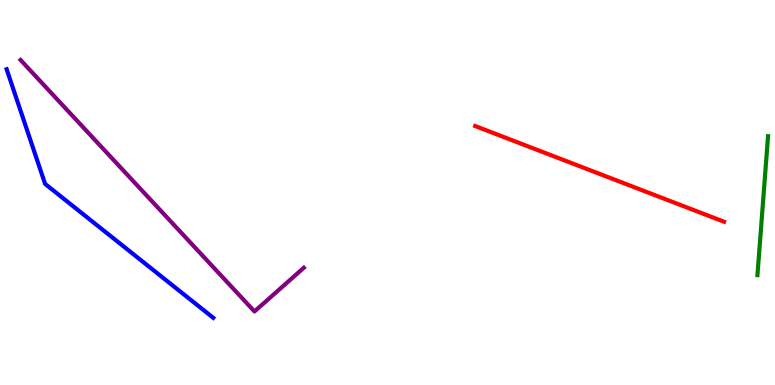[{'lines': ['blue', 'red'], 'intersections': []}, {'lines': ['green', 'red'], 'intersections': []}, {'lines': ['purple', 'red'], 'intersections': []}, {'lines': ['blue', 'green'], 'intersections': []}, {'lines': ['blue', 'purple'], 'intersections': []}, {'lines': ['green', 'purple'], 'intersections': []}]